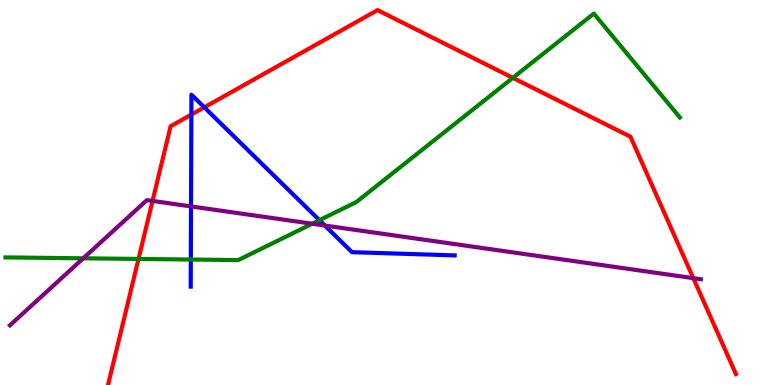[{'lines': ['blue', 'red'], 'intersections': [{'x': 2.47, 'y': 7.02}, {'x': 2.64, 'y': 7.21}]}, {'lines': ['green', 'red'], 'intersections': [{'x': 1.79, 'y': 3.27}, {'x': 6.62, 'y': 7.98}]}, {'lines': ['purple', 'red'], 'intersections': [{'x': 1.97, 'y': 4.78}, {'x': 8.95, 'y': 2.78}]}, {'lines': ['blue', 'green'], 'intersections': [{'x': 2.46, 'y': 3.26}, {'x': 4.12, 'y': 4.28}]}, {'lines': ['blue', 'purple'], 'intersections': [{'x': 2.46, 'y': 4.64}, {'x': 4.19, 'y': 4.14}]}, {'lines': ['green', 'purple'], 'intersections': [{'x': 1.07, 'y': 3.29}, {'x': 4.03, 'y': 4.19}]}]